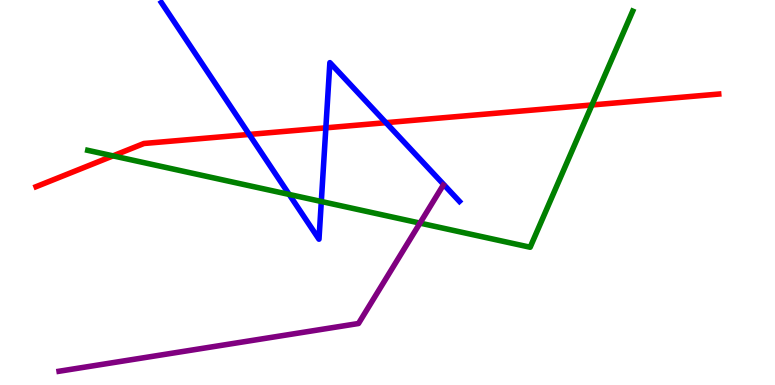[{'lines': ['blue', 'red'], 'intersections': [{'x': 3.22, 'y': 6.51}, {'x': 4.2, 'y': 6.68}, {'x': 4.98, 'y': 6.81}]}, {'lines': ['green', 'red'], 'intersections': [{'x': 1.46, 'y': 5.95}, {'x': 7.64, 'y': 7.27}]}, {'lines': ['purple', 'red'], 'intersections': []}, {'lines': ['blue', 'green'], 'intersections': [{'x': 3.73, 'y': 4.95}, {'x': 4.15, 'y': 4.77}]}, {'lines': ['blue', 'purple'], 'intersections': []}, {'lines': ['green', 'purple'], 'intersections': [{'x': 5.42, 'y': 4.21}]}]